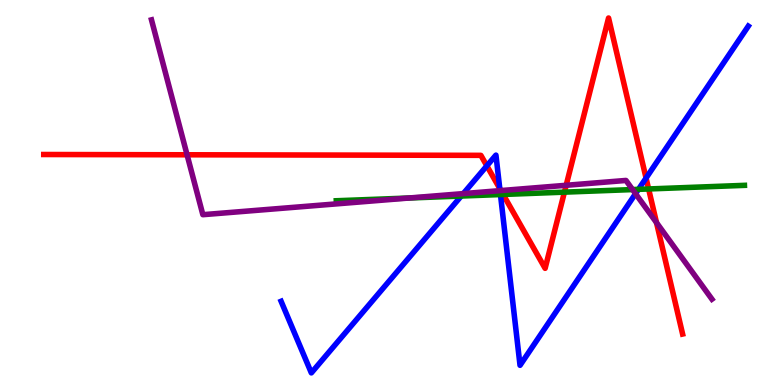[{'lines': ['blue', 'red'], 'intersections': [{'x': 6.28, 'y': 5.69}, {'x': 6.45, 'y': 5.1}, {'x': 8.34, 'y': 5.38}]}, {'lines': ['green', 'red'], 'intersections': [{'x': 6.49, 'y': 4.95}, {'x': 7.28, 'y': 5.01}, {'x': 8.37, 'y': 5.09}]}, {'lines': ['purple', 'red'], 'intersections': [{'x': 2.41, 'y': 5.98}, {'x': 6.46, 'y': 5.05}, {'x': 7.31, 'y': 5.19}, {'x': 8.47, 'y': 4.22}]}, {'lines': ['blue', 'green'], 'intersections': [{'x': 5.95, 'y': 4.91}, {'x': 6.46, 'y': 4.95}, {'x': 8.24, 'y': 5.08}]}, {'lines': ['blue', 'purple'], 'intersections': [{'x': 5.98, 'y': 4.97}, {'x': 6.45, 'y': 5.05}, {'x': 8.2, 'y': 4.97}]}, {'lines': ['green', 'purple'], 'intersections': [{'x': 5.28, 'y': 4.86}, {'x': 8.16, 'y': 5.08}]}]